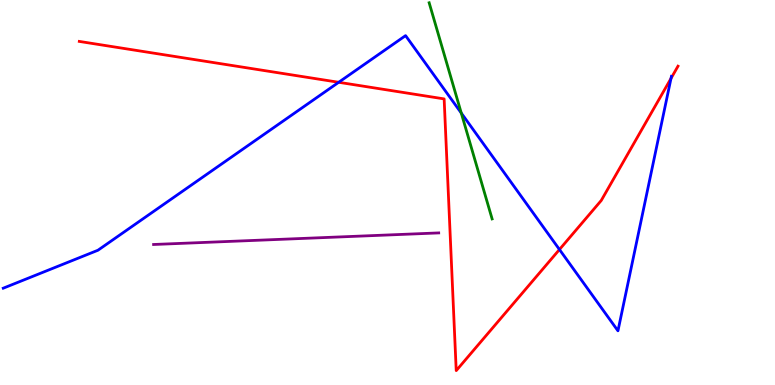[{'lines': ['blue', 'red'], 'intersections': [{'x': 4.37, 'y': 7.86}, {'x': 7.22, 'y': 3.52}, {'x': 8.66, 'y': 7.96}]}, {'lines': ['green', 'red'], 'intersections': []}, {'lines': ['purple', 'red'], 'intersections': []}, {'lines': ['blue', 'green'], 'intersections': [{'x': 5.95, 'y': 7.06}]}, {'lines': ['blue', 'purple'], 'intersections': []}, {'lines': ['green', 'purple'], 'intersections': []}]